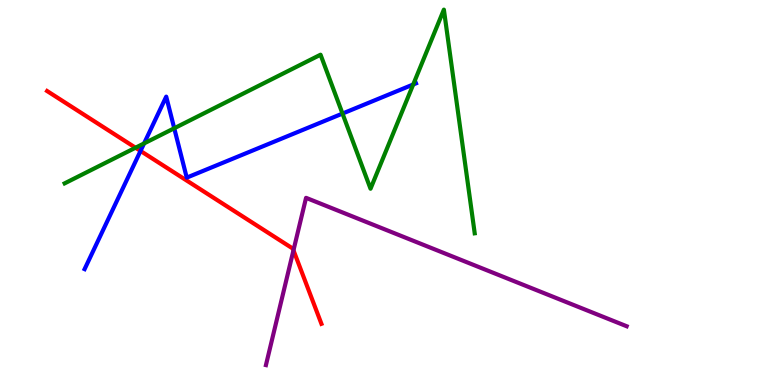[{'lines': ['blue', 'red'], 'intersections': [{'x': 1.81, 'y': 6.08}]}, {'lines': ['green', 'red'], 'intersections': [{'x': 1.75, 'y': 6.16}]}, {'lines': ['purple', 'red'], 'intersections': [{'x': 3.79, 'y': 3.5}]}, {'lines': ['blue', 'green'], 'intersections': [{'x': 1.86, 'y': 6.27}, {'x': 2.25, 'y': 6.67}, {'x': 4.42, 'y': 7.05}, {'x': 5.33, 'y': 7.81}]}, {'lines': ['blue', 'purple'], 'intersections': []}, {'lines': ['green', 'purple'], 'intersections': []}]